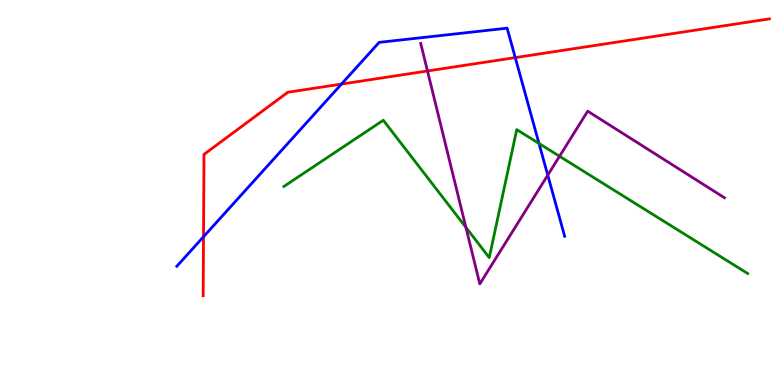[{'lines': ['blue', 'red'], 'intersections': [{'x': 2.63, 'y': 3.85}, {'x': 4.41, 'y': 7.82}, {'x': 6.65, 'y': 8.5}]}, {'lines': ['green', 'red'], 'intersections': []}, {'lines': ['purple', 'red'], 'intersections': [{'x': 5.52, 'y': 8.16}]}, {'lines': ['blue', 'green'], 'intersections': [{'x': 6.95, 'y': 6.27}]}, {'lines': ['blue', 'purple'], 'intersections': [{'x': 7.07, 'y': 5.45}]}, {'lines': ['green', 'purple'], 'intersections': [{'x': 6.01, 'y': 4.09}, {'x': 7.22, 'y': 5.94}]}]